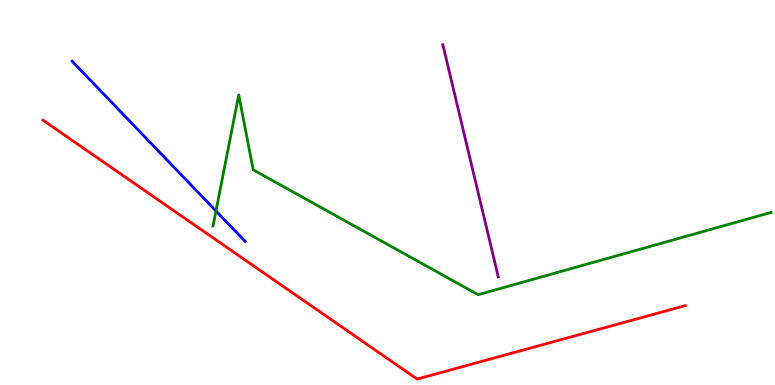[{'lines': ['blue', 'red'], 'intersections': []}, {'lines': ['green', 'red'], 'intersections': []}, {'lines': ['purple', 'red'], 'intersections': []}, {'lines': ['blue', 'green'], 'intersections': [{'x': 2.79, 'y': 4.52}]}, {'lines': ['blue', 'purple'], 'intersections': []}, {'lines': ['green', 'purple'], 'intersections': []}]